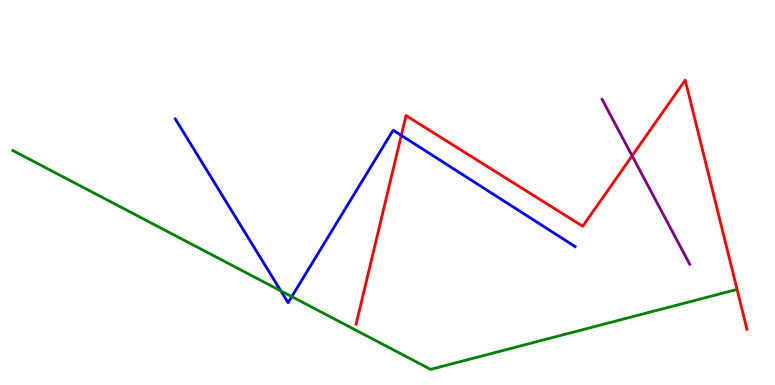[{'lines': ['blue', 'red'], 'intersections': [{'x': 5.18, 'y': 6.48}]}, {'lines': ['green', 'red'], 'intersections': []}, {'lines': ['purple', 'red'], 'intersections': [{'x': 8.16, 'y': 5.95}]}, {'lines': ['blue', 'green'], 'intersections': [{'x': 3.62, 'y': 2.44}, {'x': 3.76, 'y': 2.3}]}, {'lines': ['blue', 'purple'], 'intersections': []}, {'lines': ['green', 'purple'], 'intersections': []}]